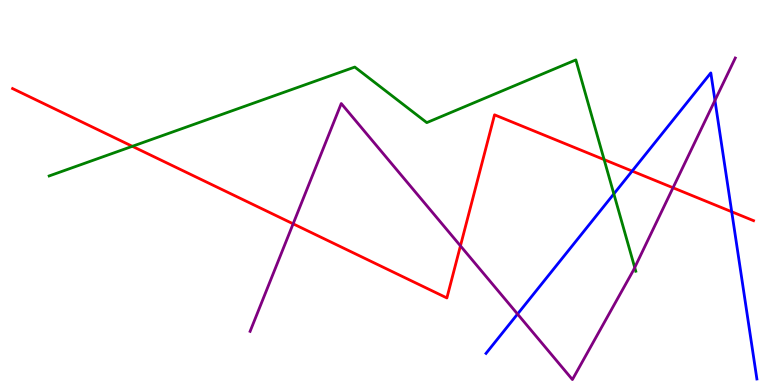[{'lines': ['blue', 'red'], 'intersections': [{'x': 8.16, 'y': 5.56}, {'x': 9.44, 'y': 4.5}]}, {'lines': ['green', 'red'], 'intersections': [{'x': 1.71, 'y': 6.2}, {'x': 7.8, 'y': 5.85}]}, {'lines': ['purple', 'red'], 'intersections': [{'x': 3.78, 'y': 4.19}, {'x': 5.94, 'y': 3.61}, {'x': 8.68, 'y': 5.12}]}, {'lines': ['blue', 'green'], 'intersections': [{'x': 7.92, 'y': 4.96}]}, {'lines': ['blue', 'purple'], 'intersections': [{'x': 6.68, 'y': 1.84}, {'x': 9.23, 'y': 7.39}]}, {'lines': ['green', 'purple'], 'intersections': [{'x': 8.19, 'y': 3.05}]}]